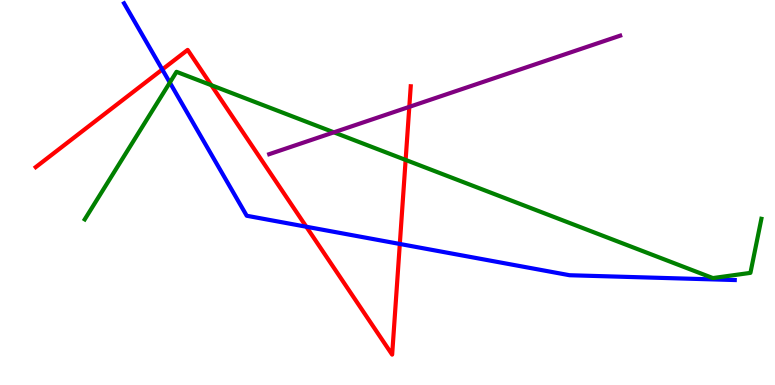[{'lines': ['blue', 'red'], 'intersections': [{'x': 2.09, 'y': 8.2}, {'x': 3.95, 'y': 4.11}, {'x': 5.16, 'y': 3.66}]}, {'lines': ['green', 'red'], 'intersections': [{'x': 2.73, 'y': 7.79}, {'x': 5.23, 'y': 5.85}]}, {'lines': ['purple', 'red'], 'intersections': [{'x': 5.28, 'y': 7.22}]}, {'lines': ['blue', 'green'], 'intersections': [{'x': 2.19, 'y': 7.86}]}, {'lines': ['blue', 'purple'], 'intersections': []}, {'lines': ['green', 'purple'], 'intersections': [{'x': 4.31, 'y': 6.56}]}]